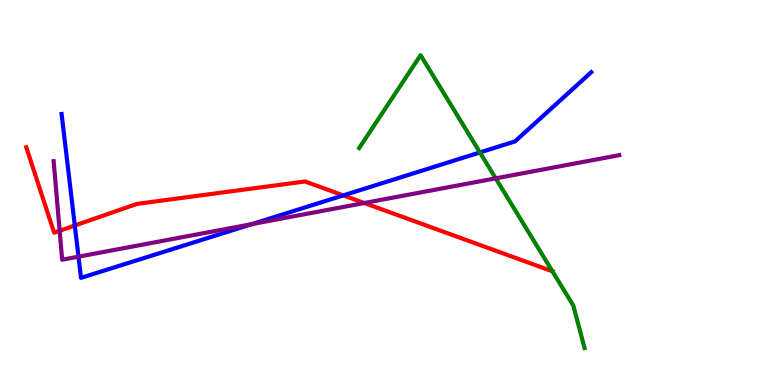[{'lines': ['blue', 'red'], 'intersections': [{'x': 0.965, 'y': 4.14}, {'x': 4.43, 'y': 4.93}]}, {'lines': ['green', 'red'], 'intersections': [{'x': 7.13, 'y': 2.95}]}, {'lines': ['purple', 'red'], 'intersections': [{'x': 0.77, 'y': 4.01}, {'x': 4.7, 'y': 4.73}]}, {'lines': ['blue', 'green'], 'intersections': [{'x': 6.19, 'y': 6.04}]}, {'lines': ['blue', 'purple'], 'intersections': [{'x': 1.01, 'y': 3.33}, {'x': 3.25, 'y': 4.18}]}, {'lines': ['green', 'purple'], 'intersections': [{'x': 6.4, 'y': 5.37}]}]